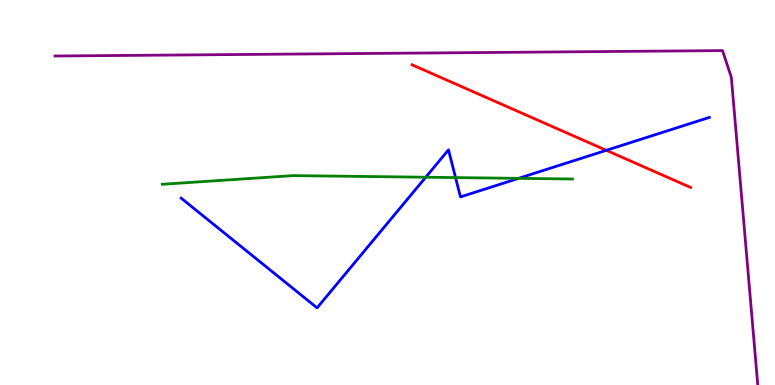[{'lines': ['blue', 'red'], 'intersections': [{'x': 7.82, 'y': 6.1}]}, {'lines': ['green', 'red'], 'intersections': []}, {'lines': ['purple', 'red'], 'intersections': []}, {'lines': ['blue', 'green'], 'intersections': [{'x': 5.49, 'y': 5.4}, {'x': 5.88, 'y': 5.39}, {'x': 6.69, 'y': 5.37}]}, {'lines': ['blue', 'purple'], 'intersections': []}, {'lines': ['green', 'purple'], 'intersections': []}]